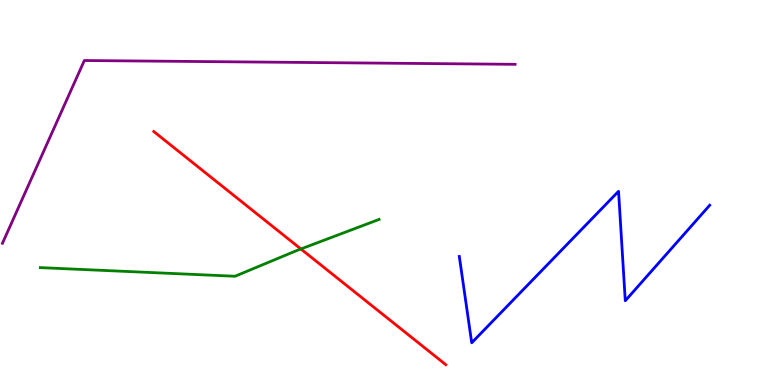[{'lines': ['blue', 'red'], 'intersections': []}, {'lines': ['green', 'red'], 'intersections': [{'x': 3.88, 'y': 3.53}]}, {'lines': ['purple', 'red'], 'intersections': []}, {'lines': ['blue', 'green'], 'intersections': []}, {'lines': ['blue', 'purple'], 'intersections': []}, {'lines': ['green', 'purple'], 'intersections': []}]